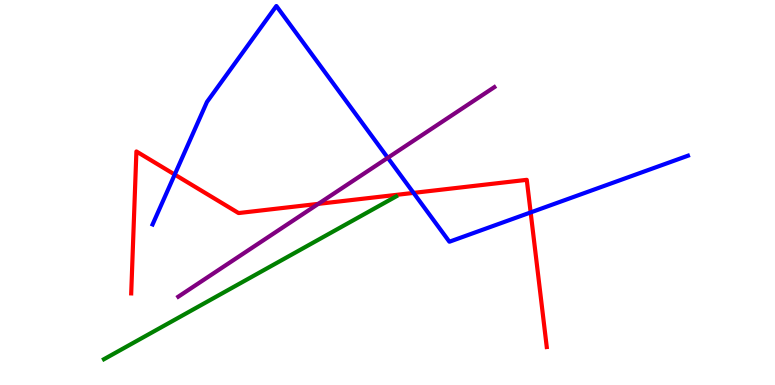[{'lines': ['blue', 'red'], 'intersections': [{'x': 2.25, 'y': 5.47}, {'x': 5.34, 'y': 4.99}, {'x': 6.85, 'y': 4.48}]}, {'lines': ['green', 'red'], 'intersections': []}, {'lines': ['purple', 'red'], 'intersections': [{'x': 4.11, 'y': 4.7}]}, {'lines': ['blue', 'green'], 'intersections': []}, {'lines': ['blue', 'purple'], 'intersections': [{'x': 5.0, 'y': 5.9}]}, {'lines': ['green', 'purple'], 'intersections': []}]